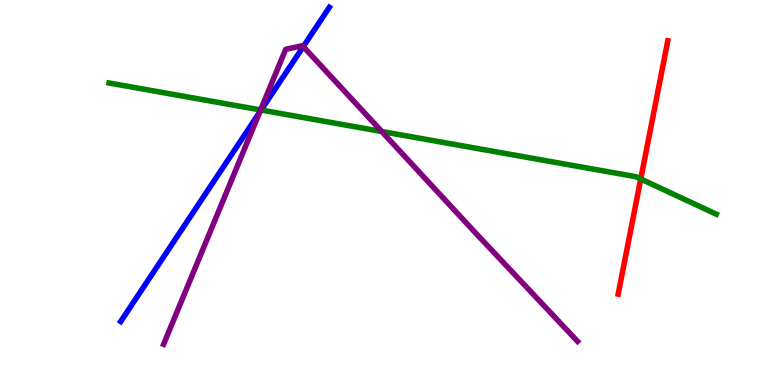[{'lines': ['blue', 'red'], 'intersections': []}, {'lines': ['green', 'red'], 'intersections': [{'x': 8.27, 'y': 5.35}]}, {'lines': ['purple', 'red'], 'intersections': []}, {'lines': ['blue', 'green'], 'intersections': [{'x': 3.37, 'y': 7.14}]}, {'lines': ['blue', 'purple'], 'intersections': [{'x': 3.35, 'y': 7.08}, {'x': 3.91, 'y': 8.79}]}, {'lines': ['green', 'purple'], 'intersections': [{'x': 3.36, 'y': 7.14}, {'x': 4.93, 'y': 6.58}]}]